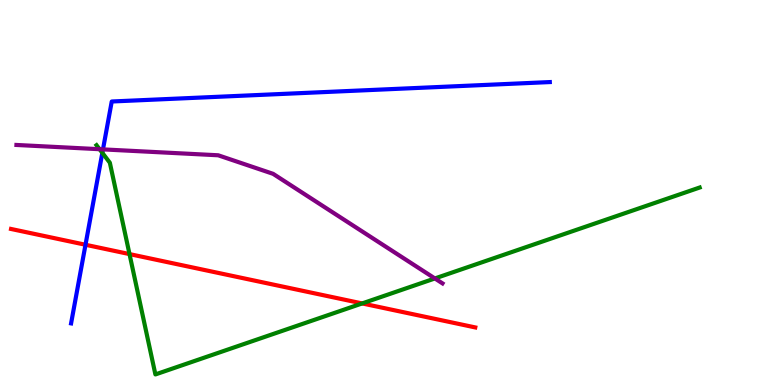[{'lines': ['blue', 'red'], 'intersections': [{'x': 1.1, 'y': 3.64}]}, {'lines': ['green', 'red'], 'intersections': [{'x': 1.67, 'y': 3.4}, {'x': 4.67, 'y': 2.12}]}, {'lines': ['purple', 'red'], 'intersections': []}, {'lines': ['blue', 'green'], 'intersections': [{'x': 1.32, 'y': 6.03}]}, {'lines': ['blue', 'purple'], 'intersections': [{'x': 1.33, 'y': 6.12}]}, {'lines': ['green', 'purple'], 'intersections': [{'x': 1.28, 'y': 6.12}, {'x': 5.61, 'y': 2.77}]}]